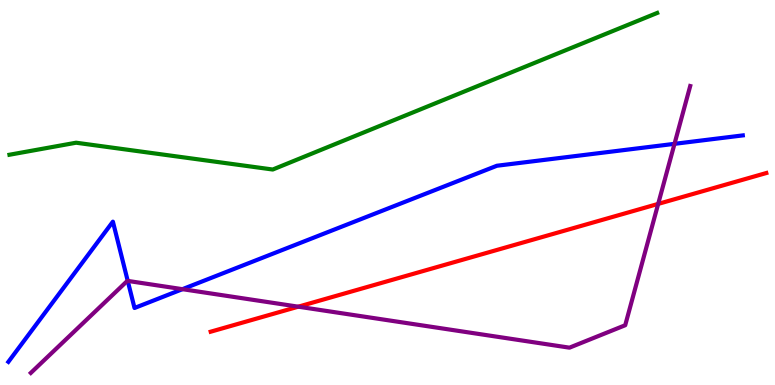[{'lines': ['blue', 'red'], 'intersections': []}, {'lines': ['green', 'red'], 'intersections': []}, {'lines': ['purple', 'red'], 'intersections': [{'x': 3.85, 'y': 2.03}, {'x': 8.49, 'y': 4.7}]}, {'lines': ['blue', 'green'], 'intersections': []}, {'lines': ['blue', 'purple'], 'intersections': [{'x': 1.65, 'y': 2.7}, {'x': 2.35, 'y': 2.49}, {'x': 8.7, 'y': 6.26}]}, {'lines': ['green', 'purple'], 'intersections': []}]